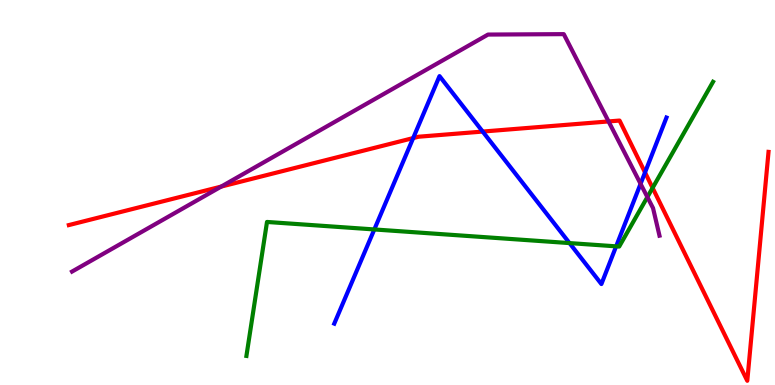[{'lines': ['blue', 'red'], 'intersections': [{'x': 5.33, 'y': 6.41}, {'x': 6.23, 'y': 6.58}, {'x': 8.32, 'y': 5.52}]}, {'lines': ['green', 'red'], 'intersections': [{'x': 8.42, 'y': 5.12}]}, {'lines': ['purple', 'red'], 'intersections': [{'x': 2.85, 'y': 5.15}, {'x': 7.85, 'y': 6.85}]}, {'lines': ['blue', 'green'], 'intersections': [{'x': 4.83, 'y': 4.04}, {'x': 7.35, 'y': 3.69}, {'x': 7.95, 'y': 3.6}]}, {'lines': ['blue', 'purple'], 'intersections': [{'x': 8.27, 'y': 5.23}]}, {'lines': ['green', 'purple'], 'intersections': [{'x': 8.35, 'y': 4.88}]}]